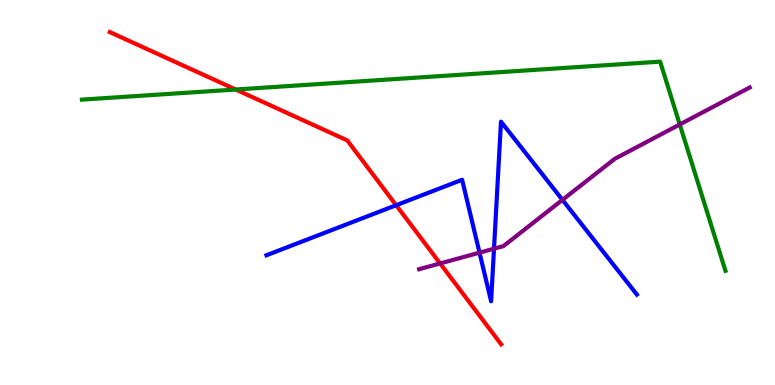[{'lines': ['blue', 'red'], 'intersections': [{'x': 5.11, 'y': 4.67}]}, {'lines': ['green', 'red'], 'intersections': [{'x': 3.04, 'y': 7.67}]}, {'lines': ['purple', 'red'], 'intersections': [{'x': 5.68, 'y': 3.16}]}, {'lines': ['blue', 'green'], 'intersections': []}, {'lines': ['blue', 'purple'], 'intersections': [{'x': 6.19, 'y': 3.44}, {'x': 6.37, 'y': 3.54}, {'x': 7.26, 'y': 4.81}]}, {'lines': ['green', 'purple'], 'intersections': [{'x': 8.77, 'y': 6.77}]}]